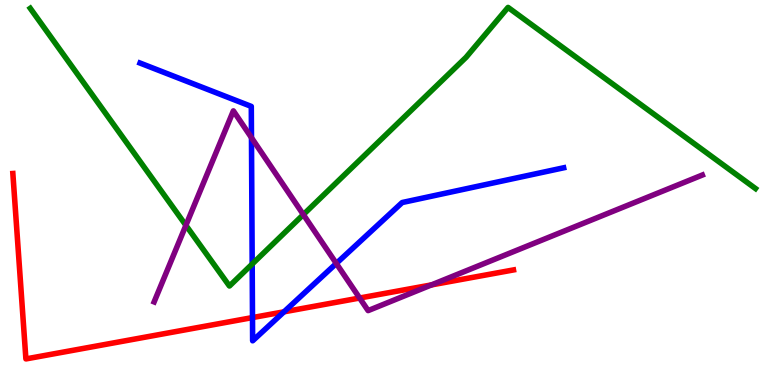[{'lines': ['blue', 'red'], 'intersections': [{'x': 3.26, 'y': 1.75}, {'x': 3.66, 'y': 1.9}]}, {'lines': ['green', 'red'], 'intersections': []}, {'lines': ['purple', 'red'], 'intersections': [{'x': 4.64, 'y': 2.26}, {'x': 5.57, 'y': 2.6}]}, {'lines': ['blue', 'green'], 'intersections': [{'x': 3.25, 'y': 3.14}]}, {'lines': ['blue', 'purple'], 'intersections': [{'x': 3.24, 'y': 6.42}, {'x': 4.34, 'y': 3.16}]}, {'lines': ['green', 'purple'], 'intersections': [{'x': 2.4, 'y': 4.15}, {'x': 3.91, 'y': 4.43}]}]